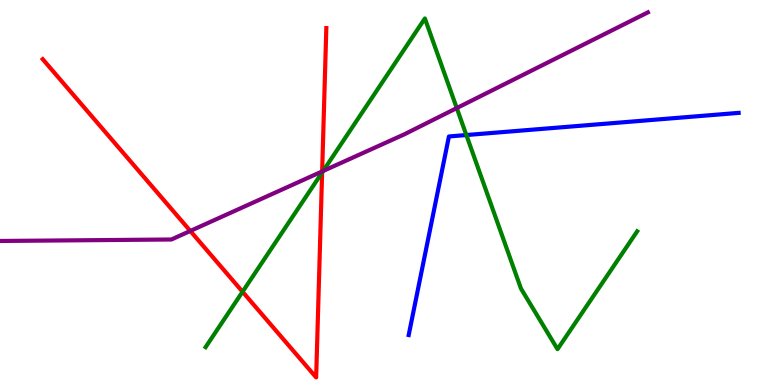[{'lines': ['blue', 'red'], 'intersections': []}, {'lines': ['green', 'red'], 'intersections': [{'x': 3.13, 'y': 2.42}, {'x': 4.16, 'y': 5.52}]}, {'lines': ['purple', 'red'], 'intersections': [{'x': 2.46, 'y': 4.0}, {'x': 4.16, 'y': 5.55}]}, {'lines': ['blue', 'green'], 'intersections': [{'x': 6.02, 'y': 6.49}]}, {'lines': ['blue', 'purple'], 'intersections': []}, {'lines': ['green', 'purple'], 'intersections': [{'x': 4.17, 'y': 5.56}, {'x': 5.89, 'y': 7.19}]}]